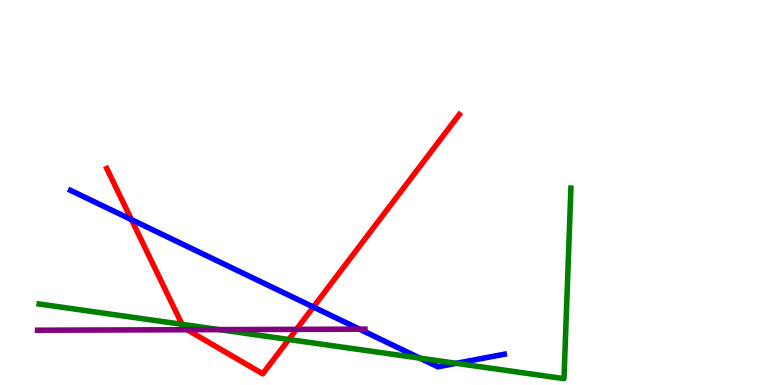[{'lines': ['blue', 'red'], 'intersections': [{'x': 1.7, 'y': 4.3}, {'x': 4.04, 'y': 2.03}]}, {'lines': ['green', 'red'], 'intersections': [{'x': 2.35, 'y': 1.58}, {'x': 3.73, 'y': 1.18}]}, {'lines': ['purple', 'red'], 'intersections': [{'x': 2.41, 'y': 1.44}, {'x': 3.82, 'y': 1.45}]}, {'lines': ['blue', 'green'], 'intersections': [{'x': 5.42, 'y': 0.698}, {'x': 5.89, 'y': 0.563}]}, {'lines': ['blue', 'purple'], 'intersections': [{'x': 4.64, 'y': 1.45}]}, {'lines': ['green', 'purple'], 'intersections': [{'x': 2.83, 'y': 1.44}]}]